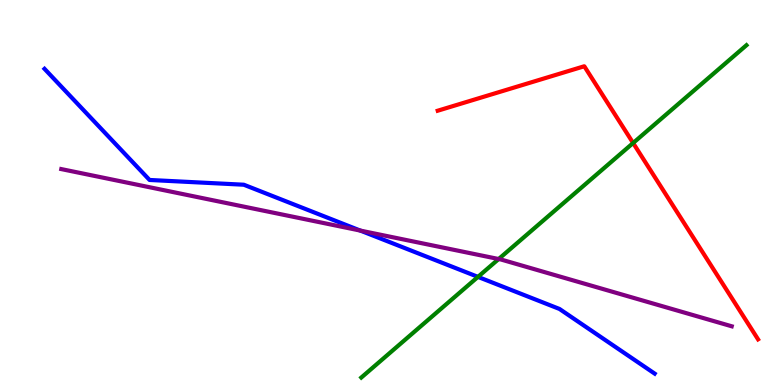[{'lines': ['blue', 'red'], 'intersections': []}, {'lines': ['green', 'red'], 'intersections': [{'x': 8.17, 'y': 6.29}]}, {'lines': ['purple', 'red'], 'intersections': []}, {'lines': ['blue', 'green'], 'intersections': [{'x': 6.17, 'y': 2.81}]}, {'lines': ['blue', 'purple'], 'intersections': [{'x': 4.65, 'y': 4.01}]}, {'lines': ['green', 'purple'], 'intersections': [{'x': 6.43, 'y': 3.27}]}]